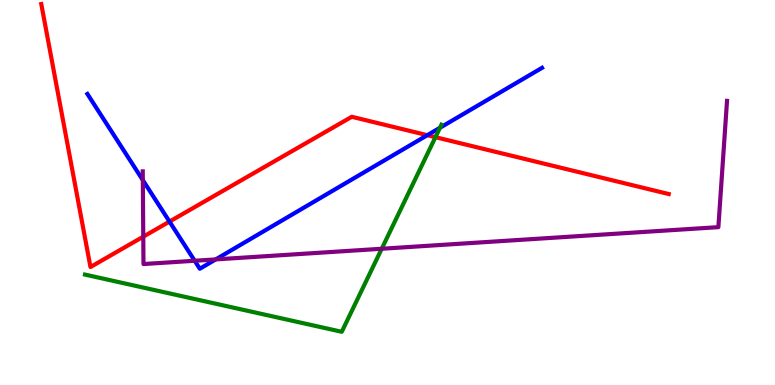[{'lines': ['blue', 'red'], 'intersections': [{'x': 2.19, 'y': 4.24}, {'x': 5.51, 'y': 6.49}]}, {'lines': ['green', 'red'], 'intersections': [{'x': 5.62, 'y': 6.44}]}, {'lines': ['purple', 'red'], 'intersections': [{'x': 1.85, 'y': 3.85}]}, {'lines': ['blue', 'green'], 'intersections': [{'x': 5.68, 'y': 6.68}]}, {'lines': ['blue', 'purple'], 'intersections': [{'x': 1.84, 'y': 5.32}, {'x': 2.51, 'y': 3.23}, {'x': 2.78, 'y': 3.26}]}, {'lines': ['green', 'purple'], 'intersections': [{'x': 4.93, 'y': 3.54}]}]